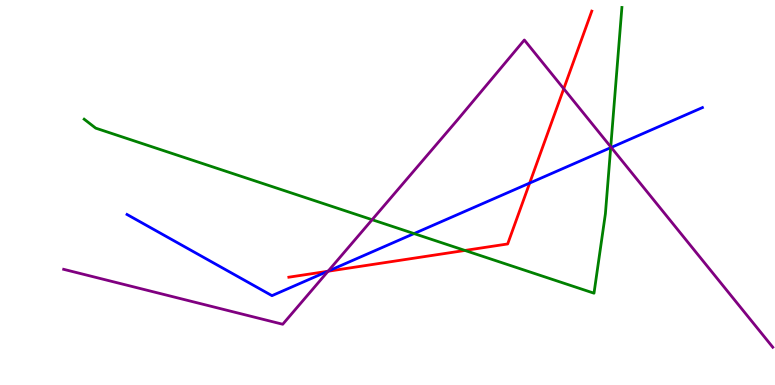[{'lines': ['blue', 'red'], 'intersections': [{'x': 4.23, 'y': 2.95}, {'x': 6.83, 'y': 5.24}]}, {'lines': ['green', 'red'], 'intersections': [{'x': 6.0, 'y': 3.49}]}, {'lines': ['purple', 'red'], 'intersections': [{'x': 4.23, 'y': 2.95}, {'x': 7.27, 'y': 7.7}]}, {'lines': ['blue', 'green'], 'intersections': [{'x': 5.34, 'y': 3.93}, {'x': 7.88, 'y': 6.16}]}, {'lines': ['blue', 'purple'], 'intersections': [{'x': 4.23, 'y': 2.96}, {'x': 7.89, 'y': 6.17}]}, {'lines': ['green', 'purple'], 'intersections': [{'x': 4.8, 'y': 4.29}, {'x': 7.88, 'y': 6.19}]}]